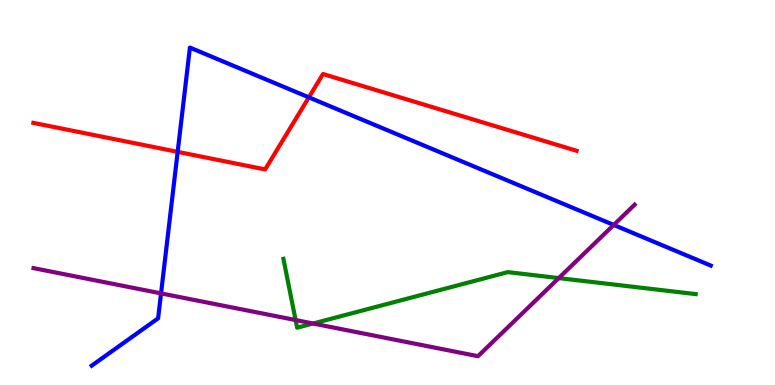[{'lines': ['blue', 'red'], 'intersections': [{'x': 2.29, 'y': 6.06}, {'x': 3.99, 'y': 7.47}]}, {'lines': ['green', 'red'], 'intersections': []}, {'lines': ['purple', 'red'], 'intersections': []}, {'lines': ['blue', 'green'], 'intersections': []}, {'lines': ['blue', 'purple'], 'intersections': [{'x': 2.08, 'y': 2.38}, {'x': 7.92, 'y': 4.16}]}, {'lines': ['green', 'purple'], 'intersections': [{'x': 3.81, 'y': 1.69}, {'x': 4.04, 'y': 1.6}, {'x': 7.21, 'y': 2.78}]}]